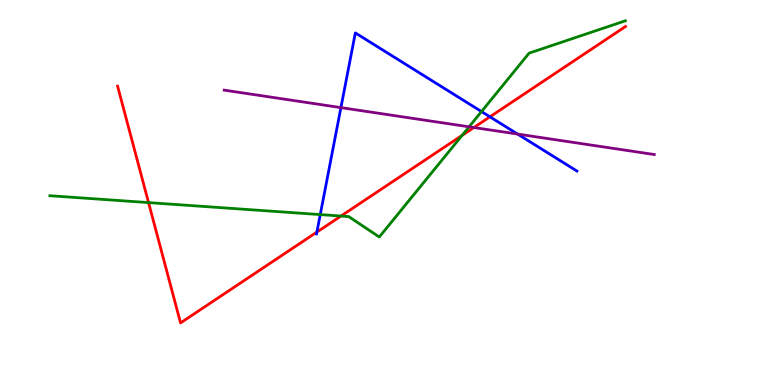[{'lines': ['blue', 'red'], 'intersections': [{'x': 4.09, 'y': 3.97}, {'x': 6.32, 'y': 6.97}]}, {'lines': ['green', 'red'], 'intersections': [{'x': 1.92, 'y': 4.74}, {'x': 4.4, 'y': 4.39}, {'x': 5.96, 'y': 6.48}]}, {'lines': ['purple', 'red'], 'intersections': [{'x': 6.11, 'y': 6.69}]}, {'lines': ['blue', 'green'], 'intersections': [{'x': 4.13, 'y': 4.43}, {'x': 6.21, 'y': 7.1}]}, {'lines': ['blue', 'purple'], 'intersections': [{'x': 4.4, 'y': 7.2}, {'x': 6.68, 'y': 6.52}]}, {'lines': ['green', 'purple'], 'intersections': [{'x': 6.05, 'y': 6.71}]}]